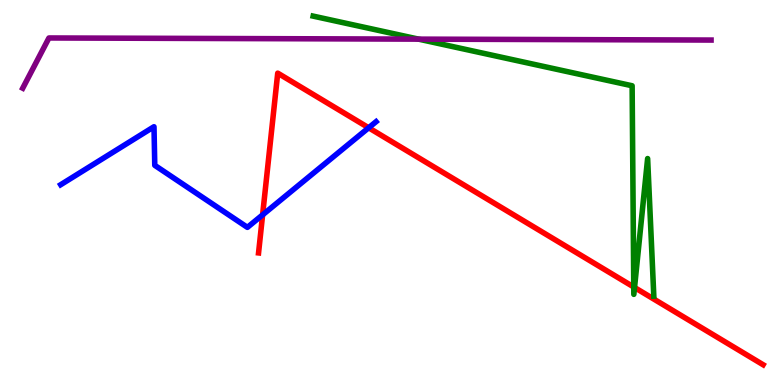[{'lines': ['blue', 'red'], 'intersections': [{'x': 3.39, 'y': 4.42}, {'x': 4.76, 'y': 6.68}]}, {'lines': ['green', 'red'], 'intersections': [{'x': 8.18, 'y': 2.54}, {'x': 8.19, 'y': 2.53}]}, {'lines': ['purple', 'red'], 'intersections': []}, {'lines': ['blue', 'green'], 'intersections': []}, {'lines': ['blue', 'purple'], 'intersections': []}, {'lines': ['green', 'purple'], 'intersections': [{'x': 5.4, 'y': 8.98}]}]